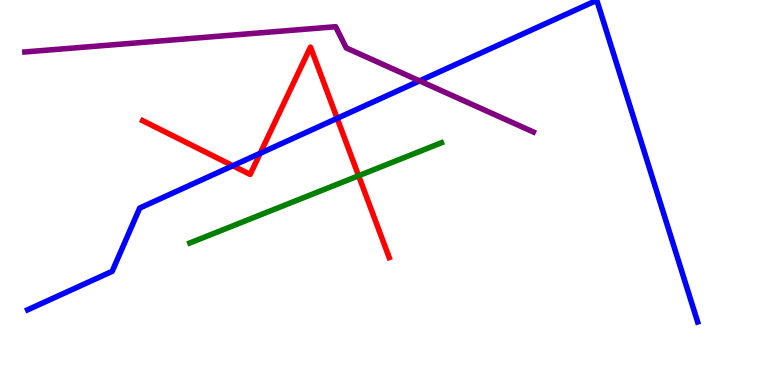[{'lines': ['blue', 'red'], 'intersections': [{'x': 3.0, 'y': 5.7}, {'x': 3.36, 'y': 6.02}, {'x': 4.35, 'y': 6.93}]}, {'lines': ['green', 'red'], 'intersections': [{'x': 4.63, 'y': 5.44}]}, {'lines': ['purple', 'red'], 'intersections': []}, {'lines': ['blue', 'green'], 'intersections': []}, {'lines': ['blue', 'purple'], 'intersections': [{'x': 5.41, 'y': 7.9}]}, {'lines': ['green', 'purple'], 'intersections': []}]